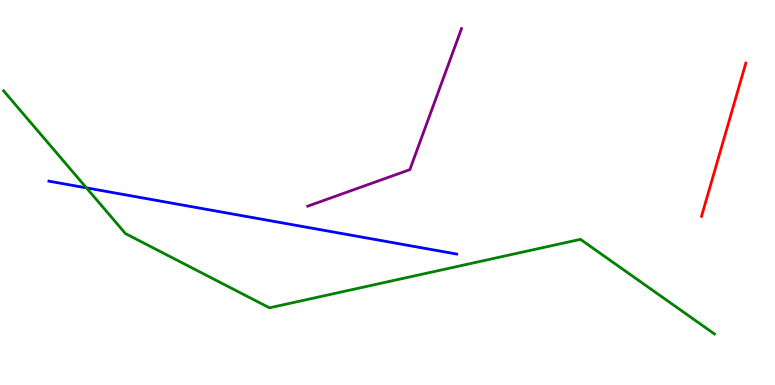[{'lines': ['blue', 'red'], 'intersections': []}, {'lines': ['green', 'red'], 'intersections': []}, {'lines': ['purple', 'red'], 'intersections': []}, {'lines': ['blue', 'green'], 'intersections': [{'x': 1.12, 'y': 5.12}]}, {'lines': ['blue', 'purple'], 'intersections': []}, {'lines': ['green', 'purple'], 'intersections': []}]